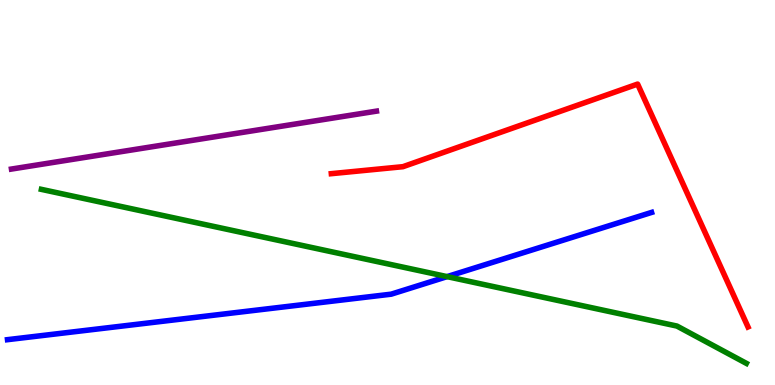[{'lines': ['blue', 'red'], 'intersections': []}, {'lines': ['green', 'red'], 'intersections': []}, {'lines': ['purple', 'red'], 'intersections': []}, {'lines': ['blue', 'green'], 'intersections': [{'x': 5.77, 'y': 2.81}]}, {'lines': ['blue', 'purple'], 'intersections': []}, {'lines': ['green', 'purple'], 'intersections': []}]